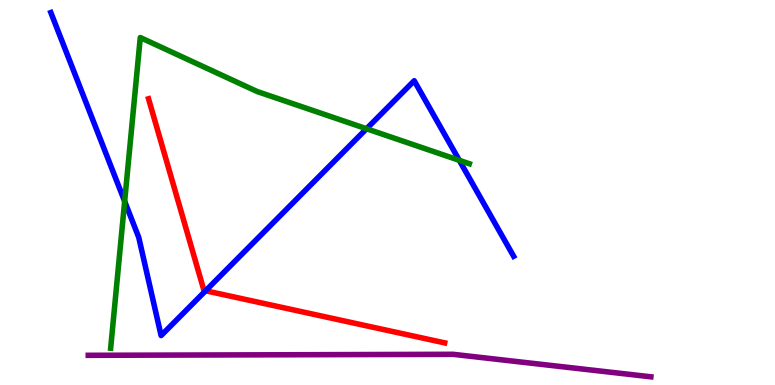[{'lines': ['blue', 'red'], 'intersections': [{'x': 2.65, 'y': 2.45}]}, {'lines': ['green', 'red'], 'intersections': []}, {'lines': ['purple', 'red'], 'intersections': []}, {'lines': ['blue', 'green'], 'intersections': [{'x': 1.61, 'y': 4.77}, {'x': 4.73, 'y': 6.66}, {'x': 5.93, 'y': 5.84}]}, {'lines': ['blue', 'purple'], 'intersections': []}, {'lines': ['green', 'purple'], 'intersections': []}]